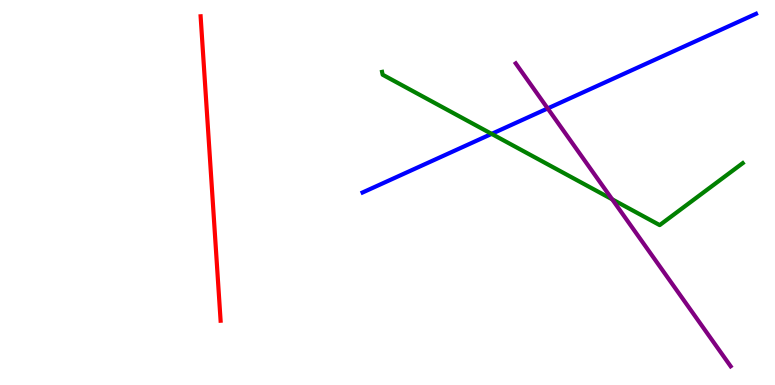[{'lines': ['blue', 'red'], 'intersections': []}, {'lines': ['green', 'red'], 'intersections': []}, {'lines': ['purple', 'red'], 'intersections': []}, {'lines': ['blue', 'green'], 'intersections': [{'x': 6.34, 'y': 6.52}]}, {'lines': ['blue', 'purple'], 'intersections': [{'x': 7.07, 'y': 7.18}]}, {'lines': ['green', 'purple'], 'intersections': [{'x': 7.9, 'y': 4.82}]}]